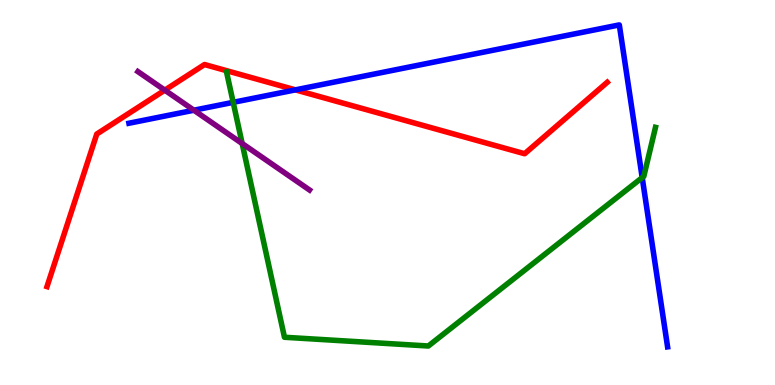[{'lines': ['blue', 'red'], 'intersections': [{'x': 3.81, 'y': 7.67}]}, {'lines': ['green', 'red'], 'intersections': []}, {'lines': ['purple', 'red'], 'intersections': [{'x': 2.13, 'y': 7.66}]}, {'lines': ['blue', 'green'], 'intersections': [{'x': 3.01, 'y': 7.34}, {'x': 8.29, 'y': 5.39}]}, {'lines': ['blue', 'purple'], 'intersections': [{'x': 2.5, 'y': 7.14}]}, {'lines': ['green', 'purple'], 'intersections': [{'x': 3.12, 'y': 6.27}]}]